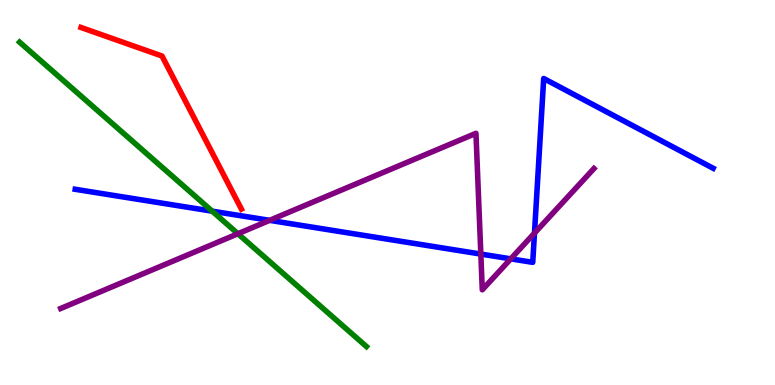[{'lines': ['blue', 'red'], 'intersections': []}, {'lines': ['green', 'red'], 'intersections': []}, {'lines': ['purple', 'red'], 'intersections': []}, {'lines': ['blue', 'green'], 'intersections': [{'x': 2.74, 'y': 4.51}]}, {'lines': ['blue', 'purple'], 'intersections': [{'x': 3.48, 'y': 4.28}, {'x': 6.2, 'y': 3.4}, {'x': 6.59, 'y': 3.28}, {'x': 6.9, 'y': 3.95}]}, {'lines': ['green', 'purple'], 'intersections': [{'x': 3.07, 'y': 3.93}]}]